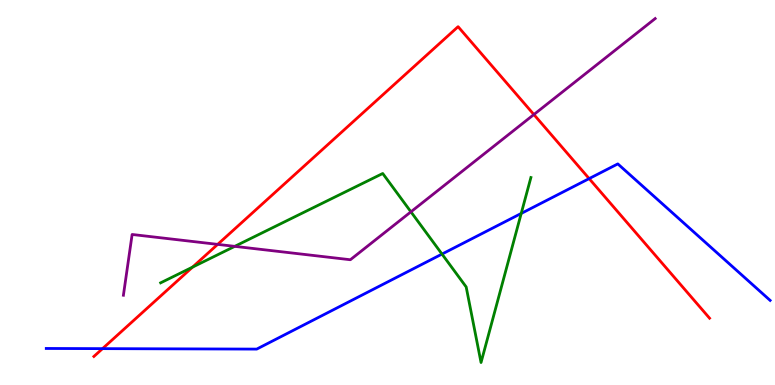[{'lines': ['blue', 'red'], 'intersections': [{'x': 1.32, 'y': 0.944}, {'x': 7.6, 'y': 5.36}]}, {'lines': ['green', 'red'], 'intersections': [{'x': 2.48, 'y': 3.06}]}, {'lines': ['purple', 'red'], 'intersections': [{'x': 2.81, 'y': 3.65}, {'x': 6.89, 'y': 7.02}]}, {'lines': ['blue', 'green'], 'intersections': [{'x': 5.7, 'y': 3.4}, {'x': 6.73, 'y': 4.46}]}, {'lines': ['blue', 'purple'], 'intersections': []}, {'lines': ['green', 'purple'], 'intersections': [{'x': 3.03, 'y': 3.6}, {'x': 5.3, 'y': 4.5}]}]